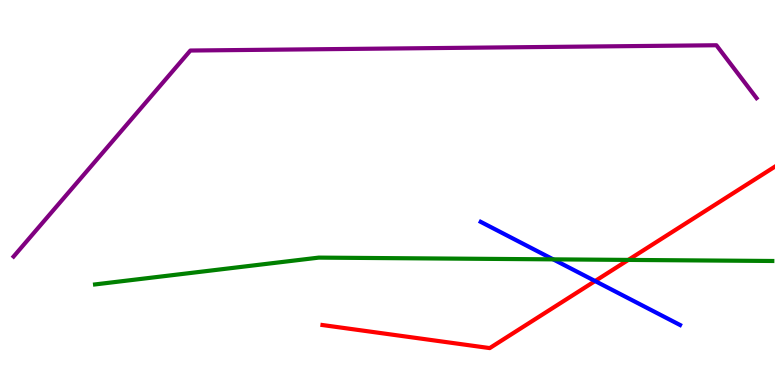[{'lines': ['blue', 'red'], 'intersections': [{'x': 7.68, 'y': 2.7}]}, {'lines': ['green', 'red'], 'intersections': [{'x': 8.11, 'y': 3.25}]}, {'lines': ['purple', 'red'], 'intersections': []}, {'lines': ['blue', 'green'], 'intersections': [{'x': 7.14, 'y': 3.26}]}, {'lines': ['blue', 'purple'], 'intersections': []}, {'lines': ['green', 'purple'], 'intersections': []}]